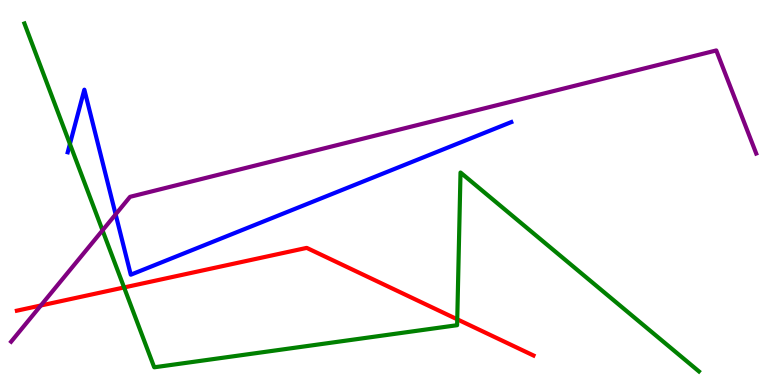[{'lines': ['blue', 'red'], 'intersections': []}, {'lines': ['green', 'red'], 'intersections': [{'x': 1.6, 'y': 2.53}, {'x': 5.9, 'y': 1.71}]}, {'lines': ['purple', 'red'], 'intersections': [{'x': 0.527, 'y': 2.07}]}, {'lines': ['blue', 'green'], 'intersections': [{'x': 0.902, 'y': 6.26}]}, {'lines': ['blue', 'purple'], 'intersections': [{'x': 1.49, 'y': 4.43}]}, {'lines': ['green', 'purple'], 'intersections': [{'x': 1.32, 'y': 4.02}]}]